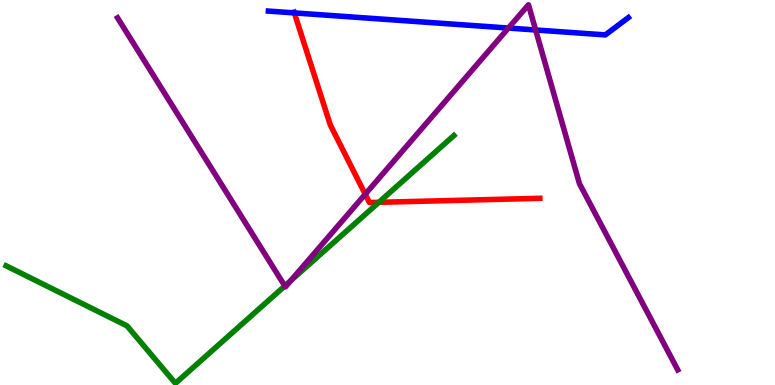[{'lines': ['blue', 'red'], 'intersections': [{'x': 3.8, 'y': 9.66}]}, {'lines': ['green', 'red'], 'intersections': [{'x': 4.89, 'y': 4.74}]}, {'lines': ['purple', 'red'], 'intersections': [{'x': 4.71, 'y': 4.95}]}, {'lines': ['blue', 'green'], 'intersections': []}, {'lines': ['blue', 'purple'], 'intersections': [{'x': 6.56, 'y': 9.27}, {'x': 6.91, 'y': 9.22}]}, {'lines': ['green', 'purple'], 'intersections': [{'x': 3.67, 'y': 2.57}, {'x': 3.75, 'y': 2.71}]}]